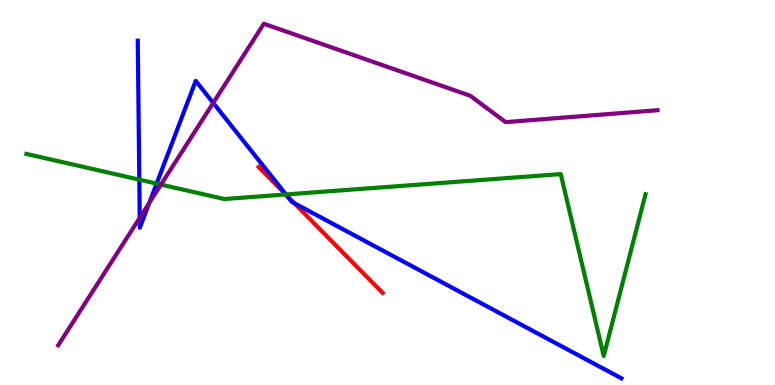[{'lines': ['blue', 'red'], 'intersections': [{'x': 3.7, 'y': 4.91}, {'x': 3.8, 'y': 4.72}]}, {'lines': ['green', 'red'], 'intersections': [{'x': 3.69, 'y': 4.95}]}, {'lines': ['purple', 'red'], 'intersections': []}, {'lines': ['blue', 'green'], 'intersections': [{'x': 1.8, 'y': 5.33}, {'x': 2.02, 'y': 5.23}, {'x': 3.69, 'y': 4.95}]}, {'lines': ['blue', 'purple'], 'intersections': [{'x': 1.8, 'y': 4.34}, {'x': 1.93, 'y': 4.73}, {'x': 2.75, 'y': 7.33}]}, {'lines': ['green', 'purple'], 'intersections': [{'x': 2.08, 'y': 5.21}]}]